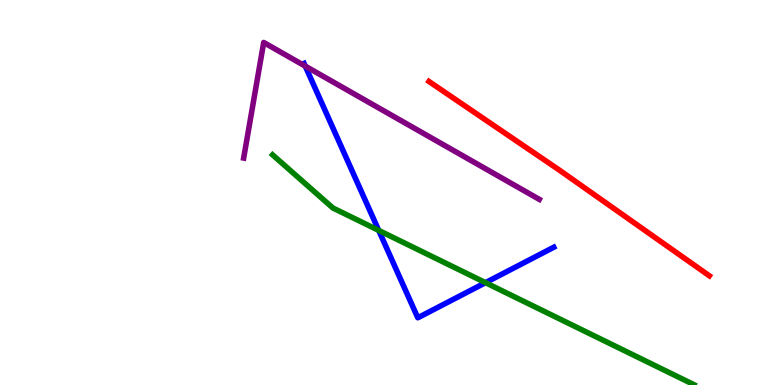[{'lines': ['blue', 'red'], 'intersections': []}, {'lines': ['green', 'red'], 'intersections': []}, {'lines': ['purple', 'red'], 'intersections': []}, {'lines': ['blue', 'green'], 'intersections': [{'x': 4.89, 'y': 4.02}, {'x': 6.26, 'y': 2.66}]}, {'lines': ['blue', 'purple'], 'intersections': [{'x': 3.94, 'y': 8.28}]}, {'lines': ['green', 'purple'], 'intersections': []}]